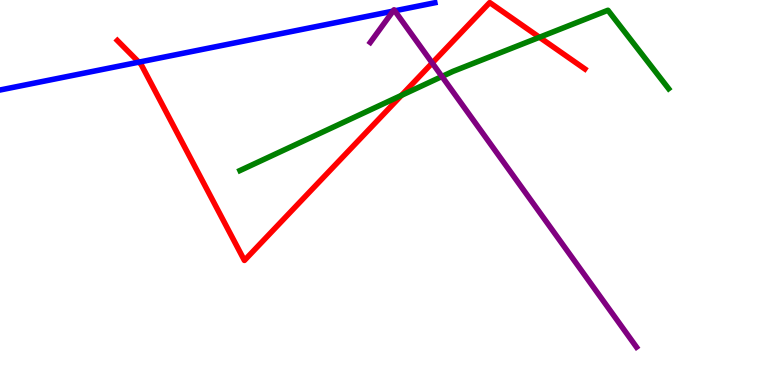[{'lines': ['blue', 'red'], 'intersections': [{'x': 1.79, 'y': 8.39}]}, {'lines': ['green', 'red'], 'intersections': [{'x': 5.18, 'y': 7.52}, {'x': 6.96, 'y': 9.03}]}, {'lines': ['purple', 'red'], 'intersections': [{'x': 5.58, 'y': 8.36}]}, {'lines': ['blue', 'green'], 'intersections': []}, {'lines': ['blue', 'purple'], 'intersections': [{'x': 5.07, 'y': 9.71}, {'x': 5.09, 'y': 9.72}]}, {'lines': ['green', 'purple'], 'intersections': [{'x': 5.7, 'y': 8.01}]}]